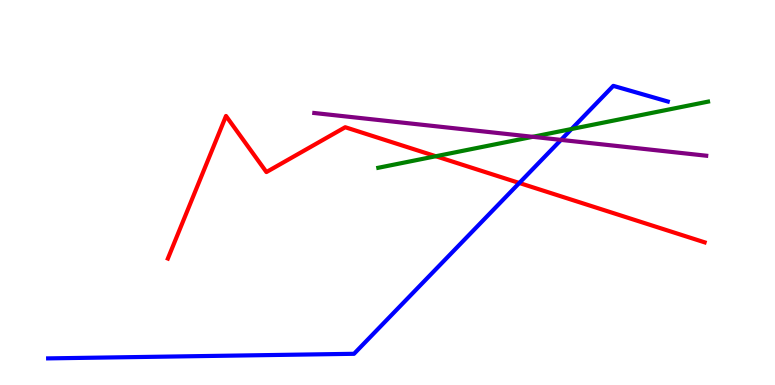[{'lines': ['blue', 'red'], 'intersections': [{'x': 6.7, 'y': 5.25}]}, {'lines': ['green', 'red'], 'intersections': [{'x': 5.62, 'y': 5.94}]}, {'lines': ['purple', 'red'], 'intersections': []}, {'lines': ['blue', 'green'], 'intersections': [{'x': 7.37, 'y': 6.65}]}, {'lines': ['blue', 'purple'], 'intersections': [{'x': 7.24, 'y': 6.37}]}, {'lines': ['green', 'purple'], 'intersections': [{'x': 6.87, 'y': 6.45}]}]